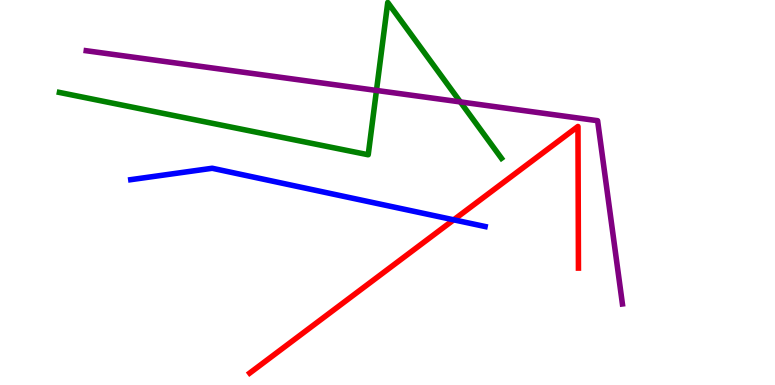[{'lines': ['blue', 'red'], 'intersections': [{'x': 5.85, 'y': 4.29}]}, {'lines': ['green', 'red'], 'intersections': []}, {'lines': ['purple', 'red'], 'intersections': []}, {'lines': ['blue', 'green'], 'intersections': []}, {'lines': ['blue', 'purple'], 'intersections': []}, {'lines': ['green', 'purple'], 'intersections': [{'x': 4.86, 'y': 7.65}, {'x': 5.94, 'y': 7.35}]}]